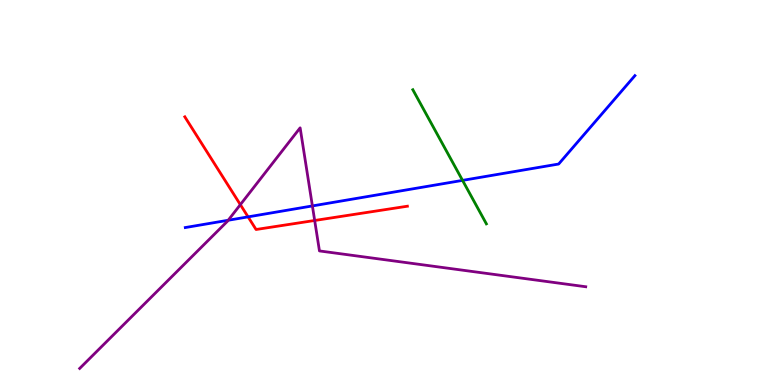[{'lines': ['blue', 'red'], 'intersections': [{'x': 3.2, 'y': 4.37}]}, {'lines': ['green', 'red'], 'intersections': []}, {'lines': ['purple', 'red'], 'intersections': [{'x': 3.1, 'y': 4.68}, {'x': 4.06, 'y': 4.27}]}, {'lines': ['blue', 'green'], 'intersections': [{'x': 5.97, 'y': 5.31}]}, {'lines': ['blue', 'purple'], 'intersections': [{'x': 2.94, 'y': 4.28}, {'x': 4.03, 'y': 4.65}]}, {'lines': ['green', 'purple'], 'intersections': []}]